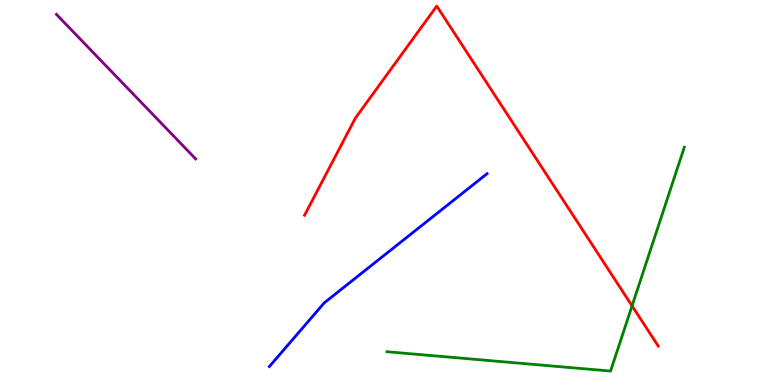[{'lines': ['blue', 'red'], 'intersections': []}, {'lines': ['green', 'red'], 'intersections': [{'x': 8.16, 'y': 2.06}]}, {'lines': ['purple', 'red'], 'intersections': []}, {'lines': ['blue', 'green'], 'intersections': []}, {'lines': ['blue', 'purple'], 'intersections': []}, {'lines': ['green', 'purple'], 'intersections': []}]